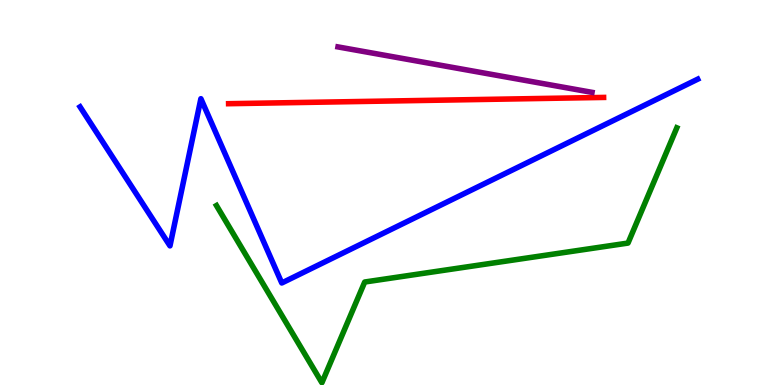[{'lines': ['blue', 'red'], 'intersections': []}, {'lines': ['green', 'red'], 'intersections': []}, {'lines': ['purple', 'red'], 'intersections': []}, {'lines': ['blue', 'green'], 'intersections': []}, {'lines': ['blue', 'purple'], 'intersections': []}, {'lines': ['green', 'purple'], 'intersections': []}]